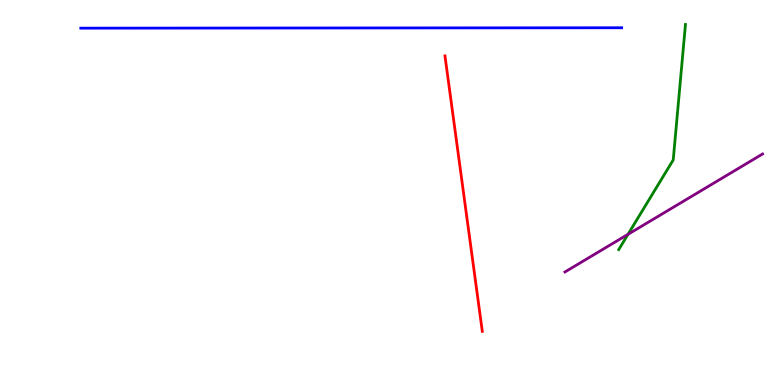[{'lines': ['blue', 'red'], 'intersections': []}, {'lines': ['green', 'red'], 'intersections': []}, {'lines': ['purple', 'red'], 'intersections': []}, {'lines': ['blue', 'green'], 'intersections': []}, {'lines': ['blue', 'purple'], 'intersections': []}, {'lines': ['green', 'purple'], 'intersections': [{'x': 8.1, 'y': 3.91}]}]